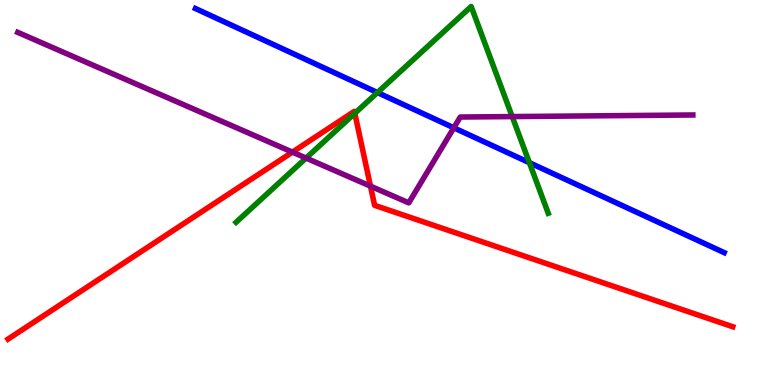[{'lines': ['blue', 'red'], 'intersections': []}, {'lines': ['green', 'red'], 'intersections': [{'x': 4.58, 'y': 7.06}]}, {'lines': ['purple', 'red'], 'intersections': [{'x': 3.77, 'y': 6.05}, {'x': 4.78, 'y': 5.16}]}, {'lines': ['blue', 'green'], 'intersections': [{'x': 4.87, 'y': 7.6}, {'x': 6.83, 'y': 5.77}]}, {'lines': ['blue', 'purple'], 'intersections': [{'x': 5.86, 'y': 6.68}]}, {'lines': ['green', 'purple'], 'intersections': [{'x': 3.95, 'y': 5.89}, {'x': 6.61, 'y': 6.97}]}]